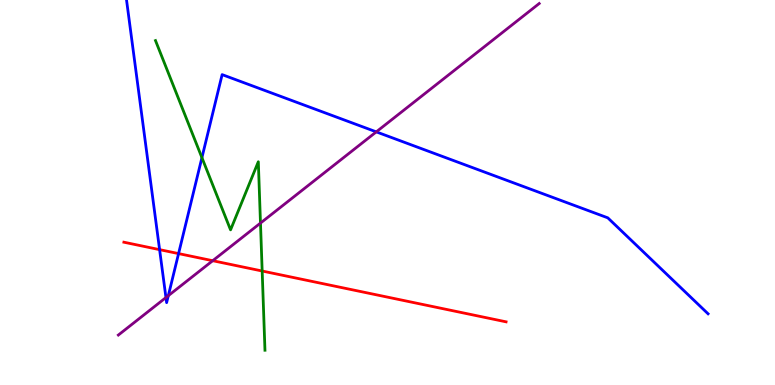[{'lines': ['blue', 'red'], 'intersections': [{'x': 2.06, 'y': 3.52}, {'x': 2.3, 'y': 3.41}]}, {'lines': ['green', 'red'], 'intersections': [{'x': 3.38, 'y': 2.96}]}, {'lines': ['purple', 'red'], 'intersections': [{'x': 2.74, 'y': 3.23}]}, {'lines': ['blue', 'green'], 'intersections': [{'x': 2.61, 'y': 5.9}]}, {'lines': ['blue', 'purple'], 'intersections': [{'x': 2.14, 'y': 2.27}, {'x': 2.17, 'y': 2.32}, {'x': 4.86, 'y': 6.57}]}, {'lines': ['green', 'purple'], 'intersections': [{'x': 3.36, 'y': 4.21}]}]